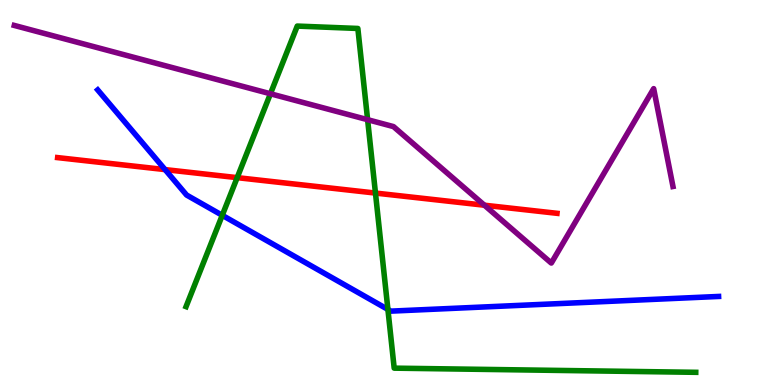[{'lines': ['blue', 'red'], 'intersections': [{'x': 2.13, 'y': 5.59}]}, {'lines': ['green', 'red'], 'intersections': [{'x': 3.06, 'y': 5.39}, {'x': 4.84, 'y': 4.99}]}, {'lines': ['purple', 'red'], 'intersections': [{'x': 6.25, 'y': 4.67}]}, {'lines': ['blue', 'green'], 'intersections': [{'x': 2.87, 'y': 4.41}, {'x': 5.01, 'y': 1.96}]}, {'lines': ['blue', 'purple'], 'intersections': []}, {'lines': ['green', 'purple'], 'intersections': [{'x': 3.49, 'y': 7.56}, {'x': 4.74, 'y': 6.89}]}]